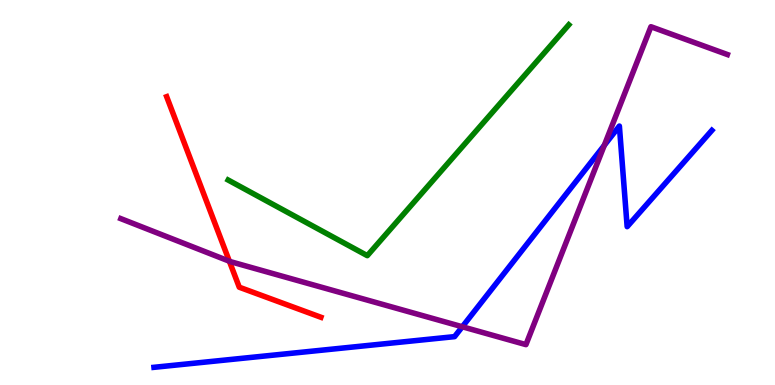[{'lines': ['blue', 'red'], 'intersections': []}, {'lines': ['green', 'red'], 'intersections': []}, {'lines': ['purple', 'red'], 'intersections': [{'x': 2.96, 'y': 3.21}]}, {'lines': ['blue', 'green'], 'intersections': []}, {'lines': ['blue', 'purple'], 'intersections': [{'x': 5.97, 'y': 1.51}, {'x': 7.8, 'y': 6.23}]}, {'lines': ['green', 'purple'], 'intersections': []}]